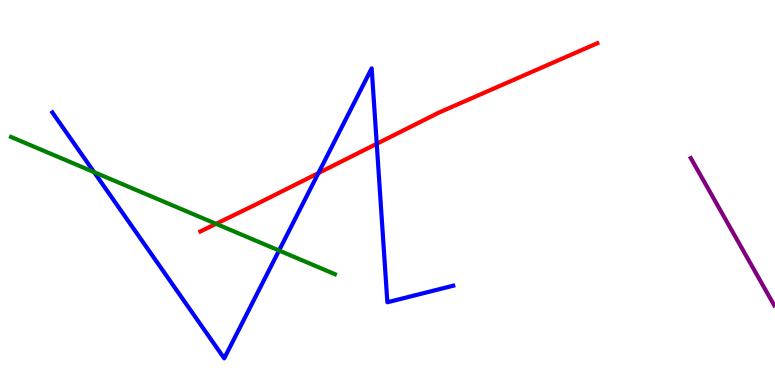[{'lines': ['blue', 'red'], 'intersections': [{'x': 4.11, 'y': 5.51}, {'x': 4.86, 'y': 6.27}]}, {'lines': ['green', 'red'], 'intersections': [{'x': 2.79, 'y': 4.19}]}, {'lines': ['purple', 'red'], 'intersections': []}, {'lines': ['blue', 'green'], 'intersections': [{'x': 1.21, 'y': 5.53}, {'x': 3.6, 'y': 3.49}]}, {'lines': ['blue', 'purple'], 'intersections': []}, {'lines': ['green', 'purple'], 'intersections': []}]